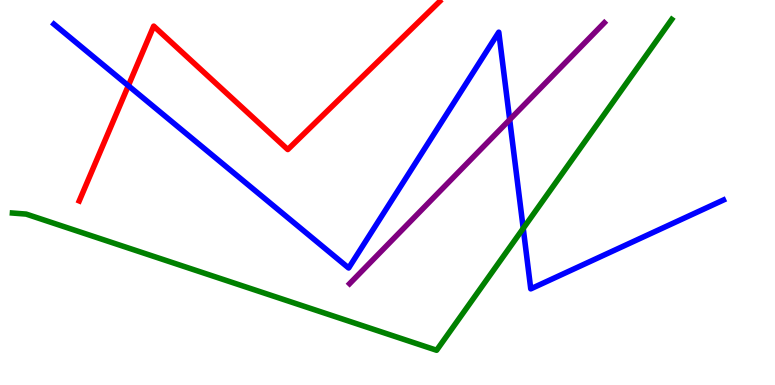[{'lines': ['blue', 'red'], 'intersections': [{'x': 1.66, 'y': 7.77}]}, {'lines': ['green', 'red'], 'intersections': []}, {'lines': ['purple', 'red'], 'intersections': []}, {'lines': ['blue', 'green'], 'intersections': [{'x': 6.75, 'y': 4.07}]}, {'lines': ['blue', 'purple'], 'intersections': [{'x': 6.58, 'y': 6.89}]}, {'lines': ['green', 'purple'], 'intersections': []}]